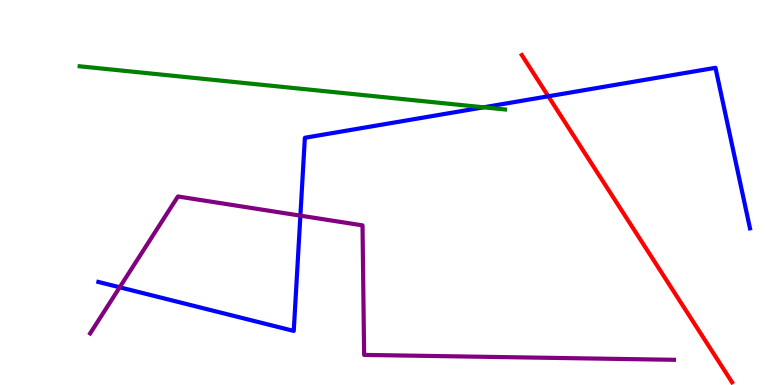[{'lines': ['blue', 'red'], 'intersections': [{'x': 7.08, 'y': 7.5}]}, {'lines': ['green', 'red'], 'intersections': []}, {'lines': ['purple', 'red'], 'intersections': []}, {'lines': ['blue', 'green'], 'intersections': [{'x': 6.24, 'y': 7.21}]}, {'lines': ['blue', 'purple'], 'intersections': [{'x': 1.54, 'y': 2.54}, {'x': 3.88, 'y': 4.4}]}, {'lines': ['green', 'purple'], 'intersections': []}]